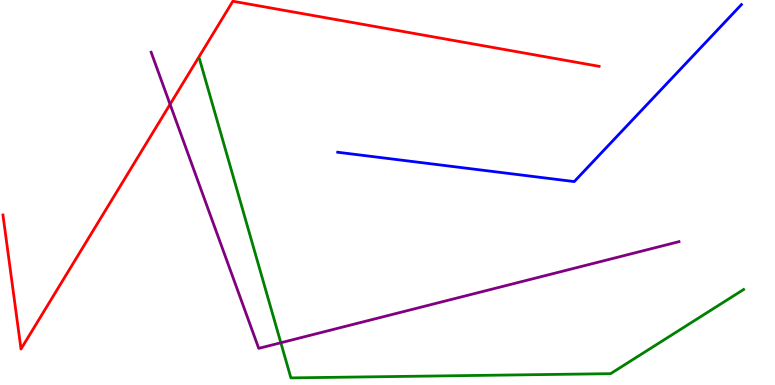[{'lines': ['blue', 'red'], 'intersections': []}, {'lines': ['green', 'red'], 'intersections': []}, {'lines': ['purple', 'red'], 'intersections': [{'x': 2.19, 'y': 7.29}]}, {'lines': ['blue', 'green'], 'intersections': []}, {'lines': ['blue', 'purple'], 'intersections': []}, {'lines': ['green', 'purple'], 'intersections': [{'x': 3.62, 'y': 1.1}]}]